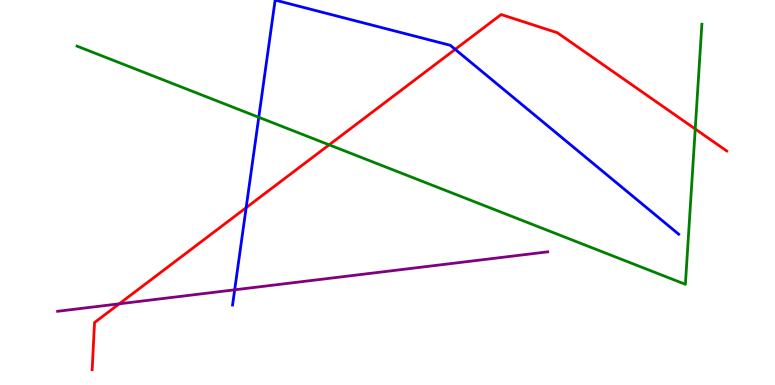[{'lines': ['blue', 'red'], 'intersections': [{'x': 3.18, 'y': 4.61}, {'x': 5.87, 'y': 8.72}]}, {'lines': ['green', 'red'], 'intersections': [{'x': 4.25, 'y': 6.24}, {'x': 8.97, 'y': 6.65}]}, {'lines': ['purple', 'red'], 'intersections': [{'x': 1.54, 'y': 2.11}]}, {'lines': ['blue', 'green'], 'intersections': [{'x': 3.34, 'y': 6.95}]}, {'lines': ['blue', 'purple'], 'intersections': [{'x': 3.03, 'y': 2.47}]}, {'lines': ['green', 'purple'], 'intersections': []}]